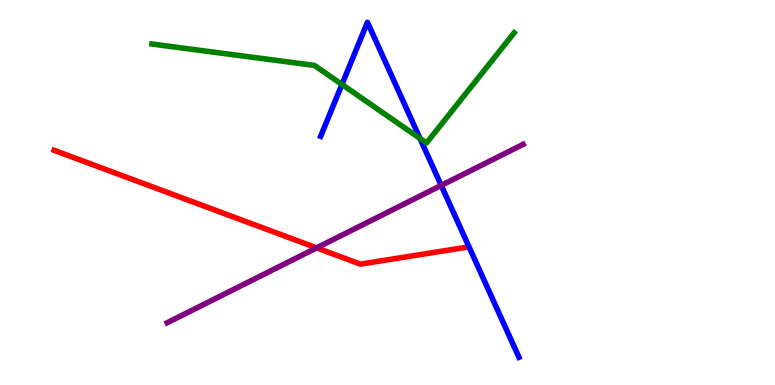[{'lines': ['blue', 'red'], 'intersections': []}, {'lines': ['green', 'red'], 'intersections': []}, {'lines': ['purple', 'red'], 'intersections': [{'x': 4.09, 'y': 3.56}]}, {'lines': ['blue', 'green'], 'intersections': [{'x': 4.41, 'y': 7.81}, {'x': 5.42, 'y': 6.4}]}, {'lines': ['blue', 'purple'], 'intersections': [{'x': 5.69, 'y': 5.18}]}, {'lines': ['green', 'purple'], 'intersections': []}]